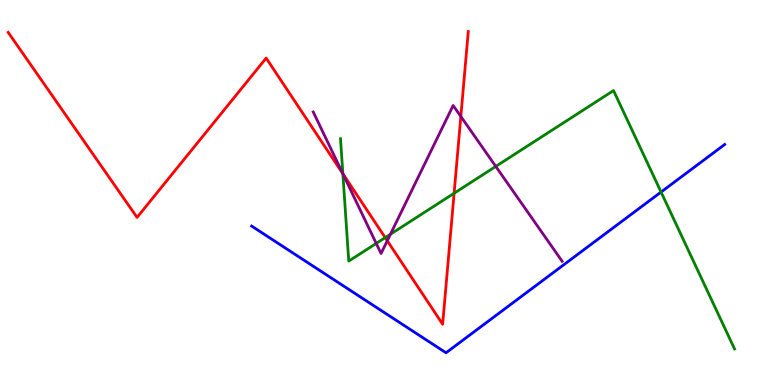[{'lines': ['blue', 'red'], 'intersections': []}, {'lines': ['green', 'red'], 'intersections': [{'x': 4.42, 'y': 5.49}, {'x': 4.97, 'y': 3.83}, {'x': 5.86, 'y': 4.98}]}, {'lines': ['purple', 'red'], 'intersections': [{'x': 4.42, 'y': 5.49}, {'x': 5.0, 'y': 3.75}, {'x': 5.95, 'y': 6.97}]}, {'lines': ['blue', 'green'], 'intersections': [{'x': 8.53, 'y': 5.01}]}, {'lines': ['blue', 'purple'], 'intersections': []}, {'lines': ['green', 'purple'], 'intersections': [{'x': 4.42, 'y': 5.49}, {'x': 4.85, 'y': 3.68}, {'x': 5.04, 'y': 3.92}, {'x': 6.4, 'y': 5.68}]}]